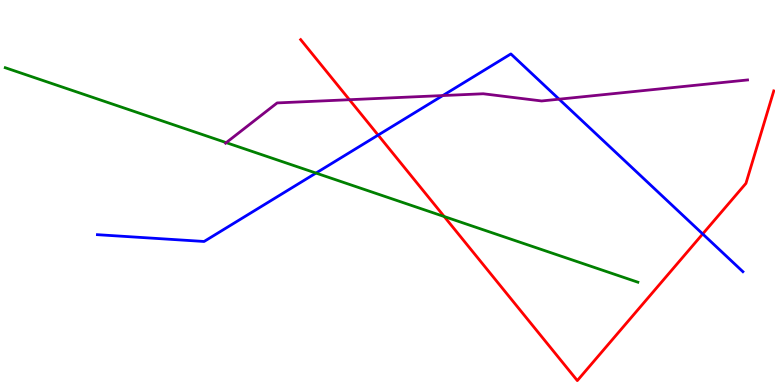[{'lines': ['blue', 'red'], 'intersections': [{'x': 4.88, 'y': 6.49}, {'x': 9.07, 'y': 3.92}]}, {'lines': ['green', 'red'], 'intersections': [{'x': 5.73, 'y': 4.38}]}, {'lines': ['purple', 'red'], 'intersections': [{'x': 4.51, 'y': 7.41}]}, {'lines': ['blue', 'green'], 'intersections': [{'x': 4.08, 'y': 5.5}]}, {'lines': ['blue', 'purple'], 'intersections': [{'x': 5.71, 'y': 7.52}, {'x': 7.21, 'y': 7.42}]}, {'lines': ['green', 'purple'], 'intersections': [{'x': 2.92, 'y': 6.3}]}]